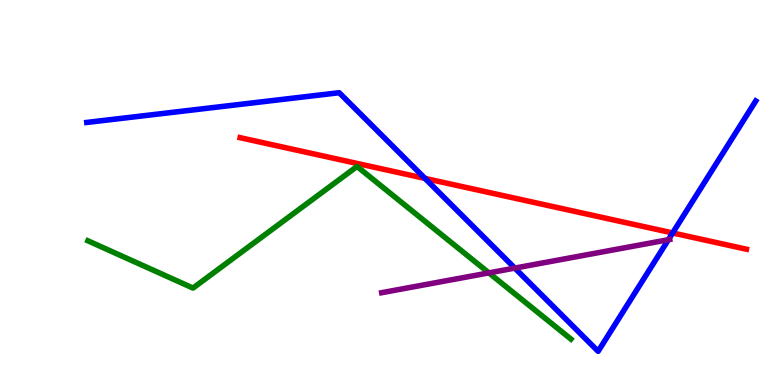[{'lines': ['blue', 'red'], 'intersections': [{'x': 5.48, 'y': 5.37}, {'x': 8.68, 'y': 3.95}]}, {'lines': ['green', 'red'], 'intersections': []}, {'lines': ['purple', 'red'], 'intersections': []}, {'lines': ['blue', 'green'], 'intersections': []}, {'lines': ['blue', 'purple'], 'intersections': [{'x': 6.64, 'y': 3.04}, {'x': 8.62, 'y': 3.77}]}, {'lines': ['green', 'purple'], 'intersections': [{'x': 6.31, 'y': 2.91}]}]